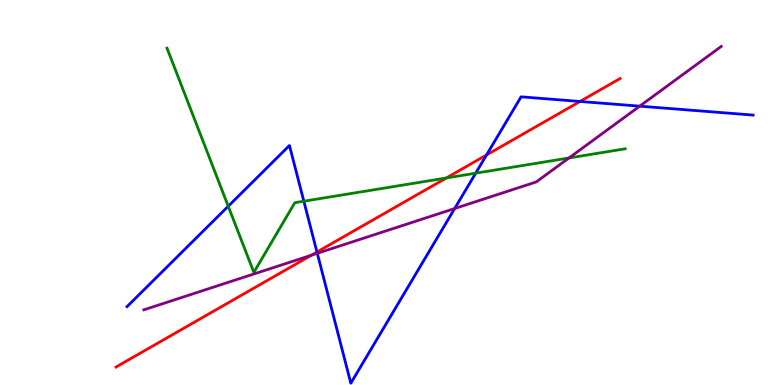[{'lines': ['blue', 'red'], 'intersections': [{'x': 4.09, 'y': 3.45}, {'x': 6.28, 'y': 5.97}, {'x': 7.48, 'y': 7.36}]}, {'lines': ['green', 'red'], 'intersections': [{'x': 5.76, 'y': 5.38}]}, {'lines': ['purple', 'red'], 'intersections': [{'x': 4.02, 'y': 3.37}]}, {'lines': ['blue', 'green'], 'intersections': [{'x': 2.94, 'y': 4.64}, {'x': 3.92, 'y': 4.77}, {'x': 6.14, 'y': 5.5}]}, {'lines': ['blue', 'purple'], 'intersections': [{'x': 4.09, 'y': 3.42}, {'x': 5.87, 'y': 4.58}, {'x': 8.25, 'y': 7.24}]}, {'lines': ['green', 'purple'], 'intersections': [{'x': 7.34, 'y': 5.9}]}]